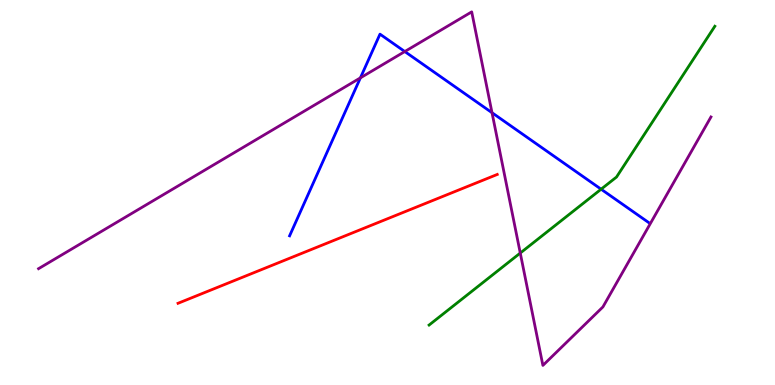[{'lines': ['blue', 'red'], 'intersections': []}, {'lines': ['green', 'red'], 'intersections': []}, {'lines': ['purple', 'red'], 'intersections': []}, {'lines': ['blue', 'green'], 'intersections': [{'x': 7.76, 'y': 5.09}]}, {'lines': ['blue', 'purple'], 'intersections': [{'x': 4.65, 'y': 7.98}, {'x': 5.22, 'y': 8.66}, {'x': 6.35, 'y': 7.07}]}, {'lines': ['green', 'purple'], 'intersections': [{'x': 6.71, 'y': 3.43}]}]